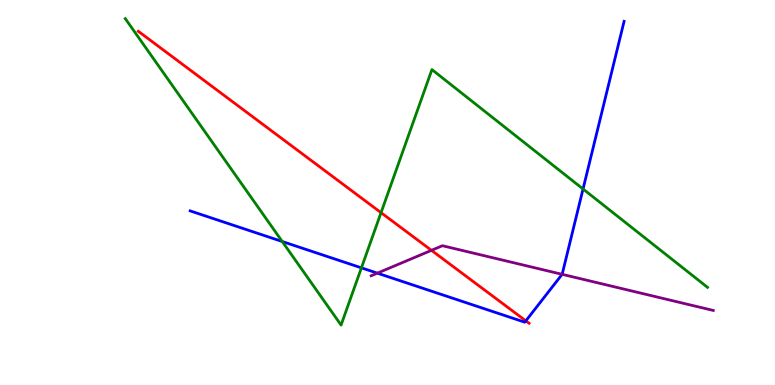[{'lines': ['blue', 'red'], 'intersections': [{'x': 6.79, 'y': 1.67}]}, {'lines': ['green', 'red'], 'intersections': [{'x': 4.92, 'y': 4.48}]}, {'lines': ['purple', 'red'], 'intersections': [{'x': 5.57, 'y': 3.5}]}, {'lines': ['blue', 'green'], 'intersections': [{'x': 3.64, 'y': 3.73}, {'x': 4.66, 'y': 3.04}, {'x': 7.52, 'y': 5.09}]}, {'lines': ['blue', 'purple'], 'intersections': [{'x': 4.87, 'y': 2.91}, {'x': 7.25, 'y': 2.87}]}, {'lines': ['green', 'purple'], 'intersections': []}]